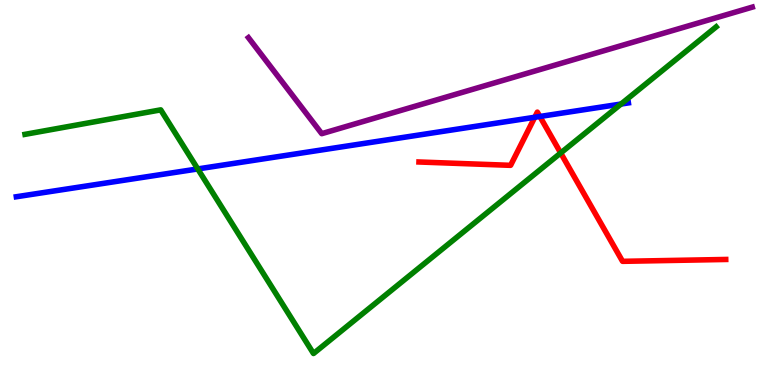[{'lines': ['blue', 'red'], 'intersections': [{'x': 6.9, 'y': 6.95}, {'x': 6.97, 'y': 6.97}]}, {'lines': ['green', 'red'], 'intersections': [{'x': 7.23, 'y': 6.03}]}, {'lines': ['purple', 'red'], 'intersections': []}, {'lines': ['blue', 'green'], 'intersections': [{'x': 2.55, 'y': 5.61}, {'x': 8.01, 'y': 7.3}]}, {'lines': ['blue', 'purple'], 'intersections': []}, {'lines': ['green', 'purple'], 'intersections': []}]